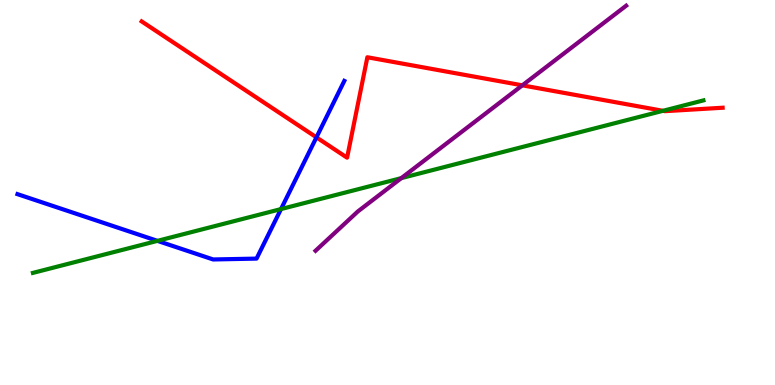[{'lines': ['blue', 'red'], 'intersections': [{'x': 4.08, 'y': 6.43}]}, {'lines': ['green', 'red'], 'intersections': [{'x': 8.55, 'y': 7.12}]}, {'lines': ['purple', 'red'], 'intersections': [{'x': 6.74, 'y': 7.78}]}, {'lines': ['blue', 'green'], 'intersections': [{'x': 2.03, 'y': 3.74}, {'x': 3.63, 'y': 4.57}]}, {'lines': ['blue', 'purple'], 'intersections': []}, {'lines': ['green', 'purple'], 'intersections': [{'x': 5.18, 'y': 5.37}]}]